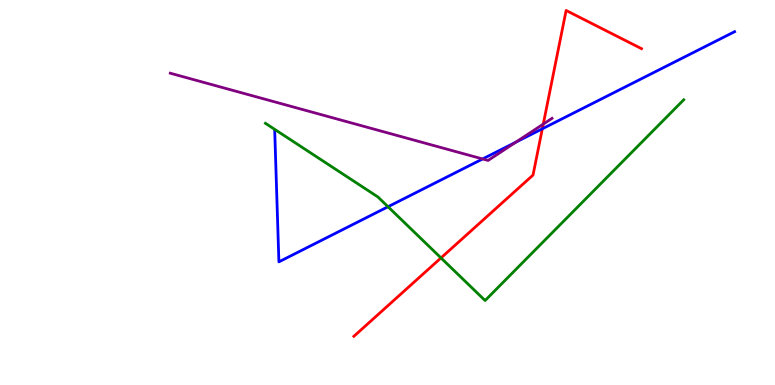[{'lines': ['blue', 'red'], 'intersections': [{'x': 7.0, 'y': 6.65}]}, {'lines': ['green', 'red'], 'intersections': [{'x': 5.69, 'y': 3.3}]}, {'lines': ['purple', 'red'], 'intersections': [{'x': 7.01, 'y': 6.78}]}, {'lines': ['blue', 'green'], 'intersections': [{'x': 5.01, 'y': 4.63}]}, {'lines': ['blue', 'purple'], 'intersections': [{'x': 6.23, 'y': 5.87}, {'x': 6.65, 'y': 6.31}]}, {'lines': ['green', 'purple'], 'intersections': []}]